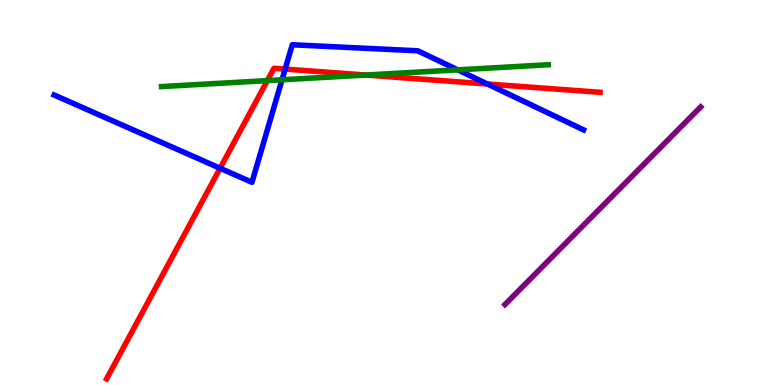[{'lines': ['blue', 'red'], 'intersections': [{'x': 2.84, 'y': 5.63}, {'x': 3.68, 'y': 8.21}, {'x': 6.29, 'y': 7.82}]}, {'lines': ['green', 'red'], 'intersections': [{'x': 3.45, 'y': 7.91}, {'x': 4.72, 'y': 8.05}]}, {'lines': ['purple', 'red'], 'intersections': []}, {'lines': ['blue', 'green'], 'intersections': [{'x': 3.64, 'y': 7.93}, {'x': 5.91, 'y': 8.19}]}, {'lines': ['blue', 'purple'], 'intersections': []}, {'lines': ['green', 'purple'], 'intersections': []}]